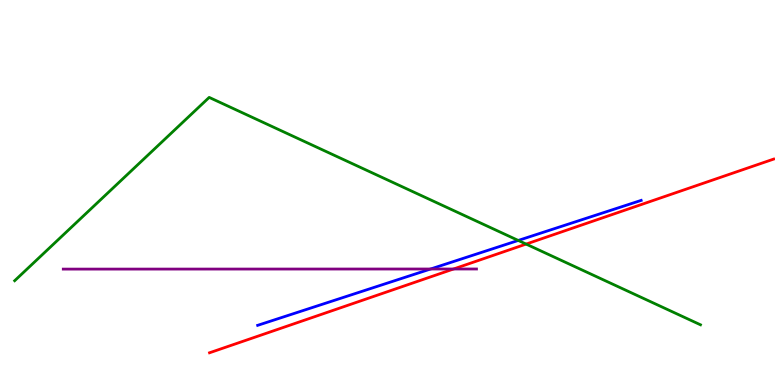[{'lines': ['blue', 'red'], 'intersections': []}, {'lines': ['green', 'red'], 'intersections': [{'x': 6.79, 'y': 3.66}]}, {'lines': ['purple', 'red'], 'intersections': [{'x': 5.85, 'y': 3.01}]}, {'lines': ['blue', 'green'], 'intersections': [{'x': 6.69, 'y': 3.75}]}, {'lines': ['blue', 'purple'], 'intersections': [{'x': 5.56, 'y': 3.01}]}, {'lines': ['green', 'purple'], 'intersections': []}]